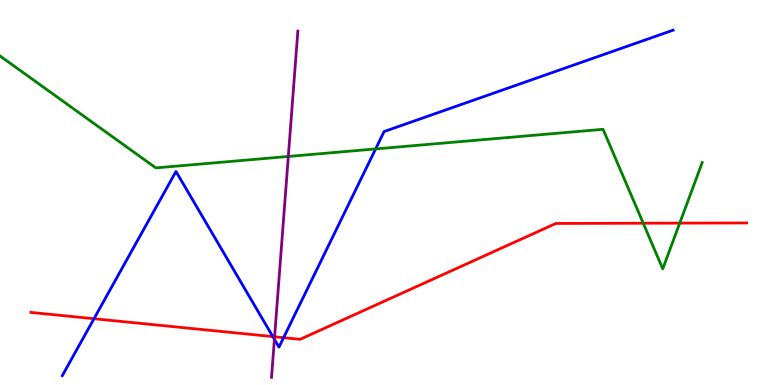[{'lines': ['blue', 'red'], 'intersections': [{'x': 1.21, 'y': 1.72}, {'x': 3.52, 'y': 1.26}, {'x': 3.66, 'y': 1.23}]}, {'lines': ['green', 'red'], 'intersections': [{'x': 8.3, 'y': 4.2}, {'x': 8.77, 'y': 4.2}]}, {'lines': ['purple', 'red'], 'intersections': [{'x': 3.54, 'y': 1.25}]}, {'lines': ['blue', 'green'], 'intersections': [{'x': 4.85, 'y': 6.13}]}, {'lines': ['blue', 'purple'], 'intersections': [{'x': 3.54, 'y': 1.19}]}, {'lines': ['green', 'purple'], 'intersections': [{'x': 3.72, 'y': 5.94}]}]